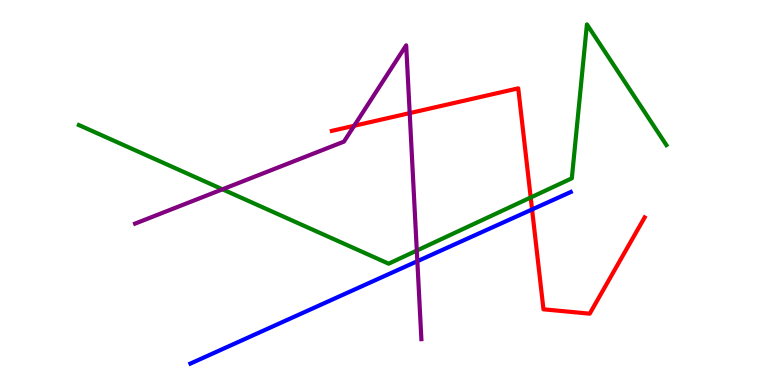[{'lines': ['blue', 'red'], 'intersections': [{'x': 6.87, 'y': 4.56}]}, {'lines': ['green', 'red'], 'intersections': [{'x': 6.85, 'y': 4.87}]}, {'lines': ['purple', 'red'], 'intersections': [{'x': 4.57, 'y': 6.73}, {'x': 5.29, 'y': 7.06}]}, {'lines': ['blue', 'green'], 'intersections': []}, {'lines': ['blue', 'purple'], 'intersections': [{'x': 5.39, 'y': 3.22}]}, {'lines': ['green', 'purple'], 'intersections': [{'x': 2.87, 'y': 5.08}, {'x': 5.38, 'y': 3.49}]}]